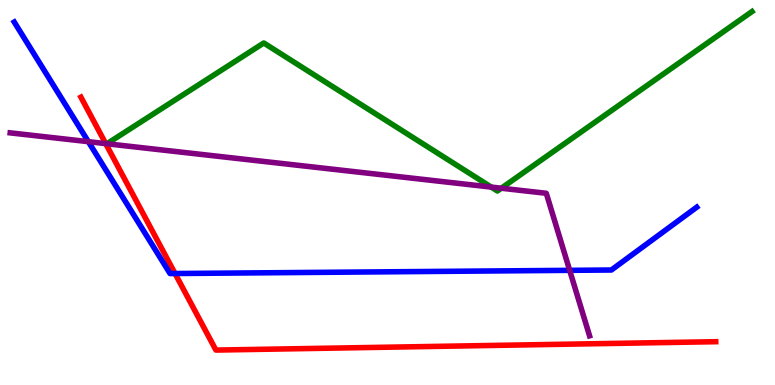[{'lines': ['blue', 'red'], 'intersections': [{'x': 2.26, 'y': 2.9}]}, {'lines': ['green', 'red'], 'intersections': []}, {'lines': ['purple', 'red'], 'intersections': [{'x': 1.36, 'y': 6.27}]}, {'lines': ['blue', 'green'], 'intersections': []}, {'lines': ['blue', 'purple'], 'intersections': [{'x': 1.14, 'y': 6.32}, {'x': 7.35, 'y': 2.98}]}, {'lines': ['green', 'purple'], 'intersections': [{'x': 6.34, 'y': 5.14}, {'x': 6.47, 'y': 5.11}]}]